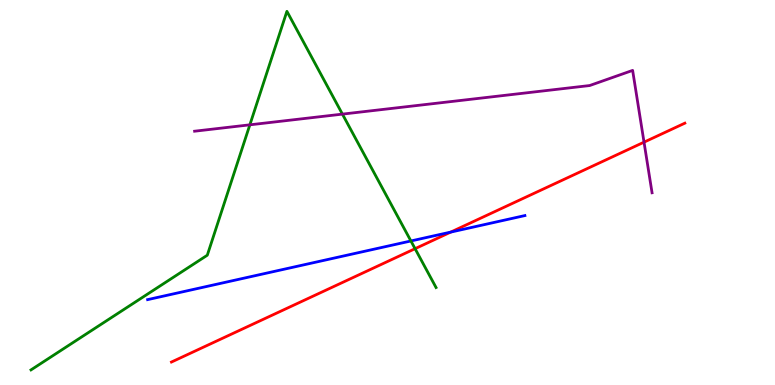[{'lines': ['blue', 'red'], 'intersections': [{'x': 5.82, 'y': 3.97}]}, {'lines': ['green', 'red'], 'intersections': [{'x': 5.36, 'y': 3.54}]}, {'lines': ['purple', 'red'], 'intersections': [{'x': 8.31, 'y': 6.31}]}, {'lines': ['blue', 'green'], 'intersections': [{'x': 5.3, 'y': 3.74}]}, {'lines': ['blue', 'purple'], 'intersections': []}, {'lines': ['green', 'purple'], 'intersections': [{'x': 3.22, 'y': 6.76}, {'x': 4.42, 'y': 7.04}]}]